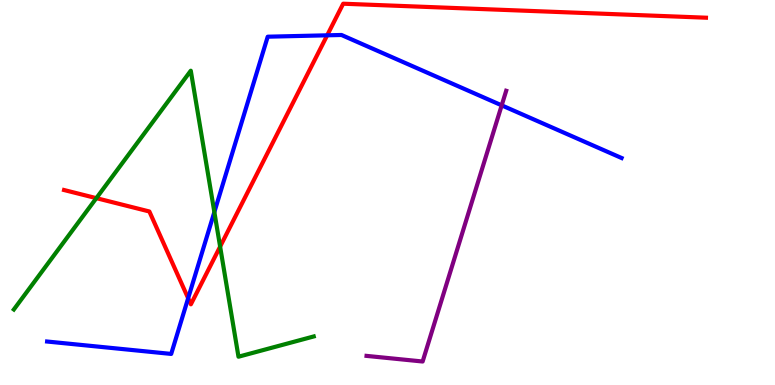[{'lines': ['blue', 'red'], 'intersections': [{'x': 2.43, 'y': 2.25}, {'x': 4.22, 'y': 9.08}]}, {'lines': ['green', 'red'], 'intersections': [{'x': 1.24, 'y': 4.85}, {'x': 2.84, 'y': 3.59}]}, {'lines': ['purple', 'red'], 'intersections': []}, {'lines': ['blue', 'green'], 'intersections': [{'x': 2.77, 'y': 4.49}]}, {'lines': ['blue', 'purple'], 'intersections': [{'x': 6.47, 'y': 7.26}]}, {'lines': ['green', 'purple'], 'intersections': []}]